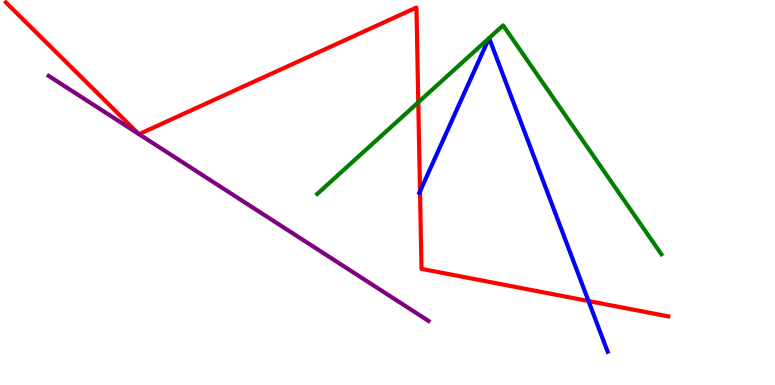[{'lines': ['blue', 'red'], 'intersections': [{'x': 5.42, 'y': 5.03}, {'x': 7.59, 'y': 2.18}]}, {'lines': ['green', 'red'], 'intersections': [{'x': 5.4, 'y': 7.34}]}, {'lines': ['purple', 'red'], 'intersections': [{'x': 1.79, 'y': 6.52}, {'x': 1.79, 'y': 6.52}]}, {'lines': ['blue', 'green'], 'intersections': [{'x': 6.31, 'y': 9.01}, {'x': 6.31, 'y': 9.01}]}, {'lines': ['blue', 'purple'], 'intersections': []}, {'lines': ['green', 'purple'], 'intersections': []}]